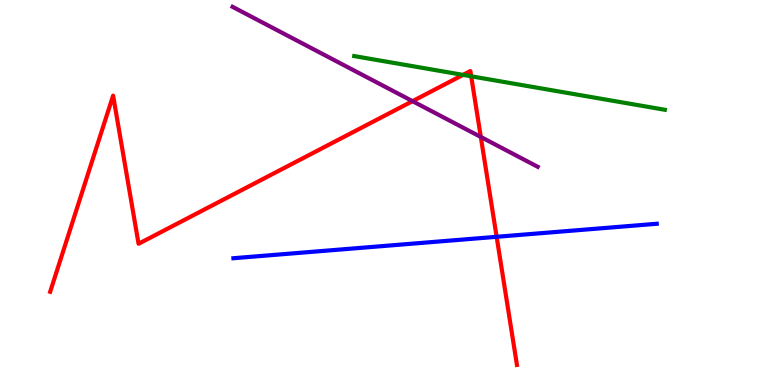[{'lines': ['blue', 'red'], 'intersections': [{'x': 6.41, 'y': 3.85}]}, {'lines': ['green', 'red'], 'intersections': [{'x': 5.97, 'y': 8.05}, {'x': 6.08, 'y': 8.02}]}, {'lines': ['purple', 'red'], 'intersections': [{'x': 5.32, 'y': 7.37}, {'x': 6.2, 'y': 6.44}]}, {'lines': ['blue', 'green'], 'intersections': []}, {'lines': ['blue', 'purple'], 'intersections': []}, {'lines': ['green', 'purple'], 'intersections': []}]